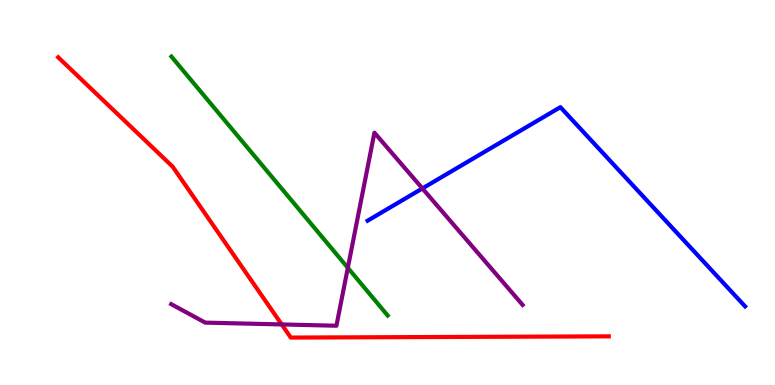[{'lines': ['blue', 'red'], 'intersections': []}, {'lines': ['green', 'red'], 'intersections': []}, {'lines': ['purple', 'red'], 'intersections': [{'x': 3.63, 'y': 1.57}]}, {'lines': ['blue', 'green'], 'intersections': []}, {'lines': ['blue', 'purple'], 'intersections': [{'x': 5.45, 'y': 5.11}]}, {'lines': ['green', 'purple'], 'intersections': [{'x': 4.49, 'y': 3.04}]}]